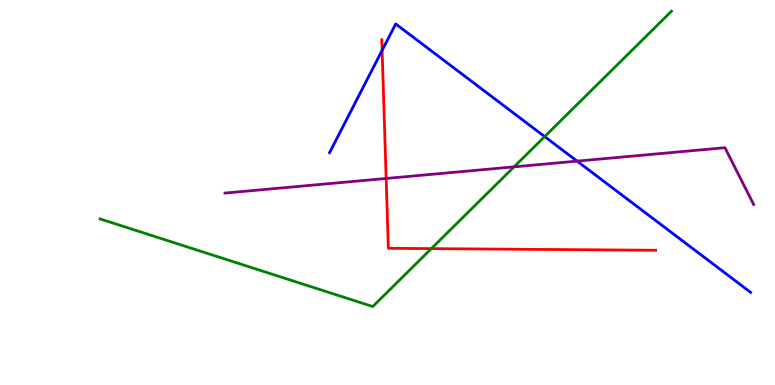[{'lines': ['blue', 'red'], 'intersections': [{'x': 4.93, 'y': 8.69}]}, {'lines': ['green', 'red'], 'intersections': [{'x': 5.57, 'y': 3.54}]}, {'lines': ['purple', 'red'], 'intersections': [{'x': 4.98, 'y': 5.36}]}, {'lines': ['blue', 'green'], 'intersections': [{'x': 7.03, 'y': 6.45}]}, {'lines': ['blue', 'purple'], 'intersections': [{'x': 7.45, 'y': 5.81}]}, {'lines': ['green', 'purple'], 'intersections': [{'x': 6.63, 'y': 5.67}]}]